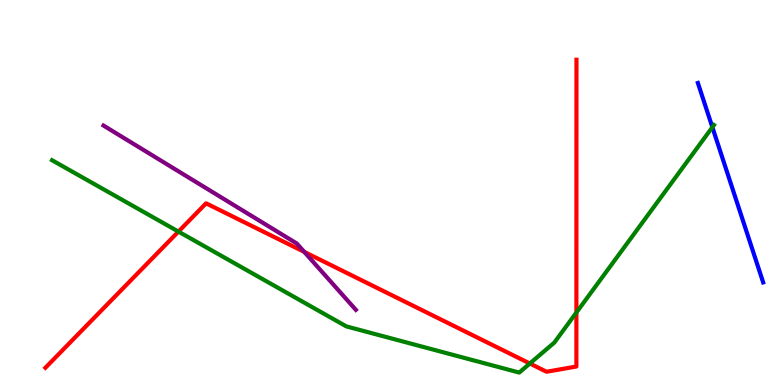[{'lines': ['blue', 'red'], 'intersections': []}, {'lines': ['green', 'red'], 'intersections': [{'x': 2.3, 'y': 3.98}, {'x': 6.84, 'y': 0.558}, {'x': 7.44, 'y': 1.88}]}, {'lines': ['purple', 'red'], 'intersections': [{'x': 3.93, 'y': 3.46}]}, {'lines': ['blue', 'green'], 'intersections': [{'x': 9.19, 'y': 6.7}]}, {'lines': ['blue', 'purple'], 'intersections': []}, {'lines': ['green', 'purple'], 'intersections': []}]